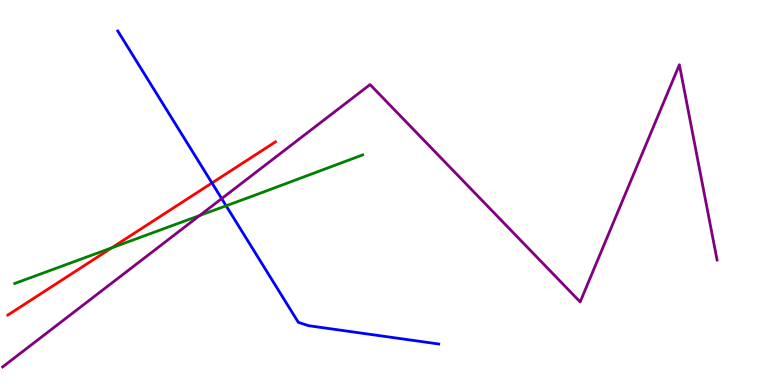[{'lines': ['blue', 'red'], 'intersections': [{'x': 2.74, 'y': 5.25}]}, {'lines': ['green', 'red'], 'intersections': [{'x': 1.44, 'y': 3.56}]}, {'lines': ['purple', 'red'], 'intersections': []}, {'lines': ['blue', 'green'], 'intersections': [{'x': 2.92, 'y': 4.65}]}, {'lines': ['blue', 'purple'], 'intersections': [{'x': 2.86, 'y': 4.84}]}, {'lines': ['green', 'purple'], 'intersections': [{'x': 2.58, 'y': 4.4}]}]